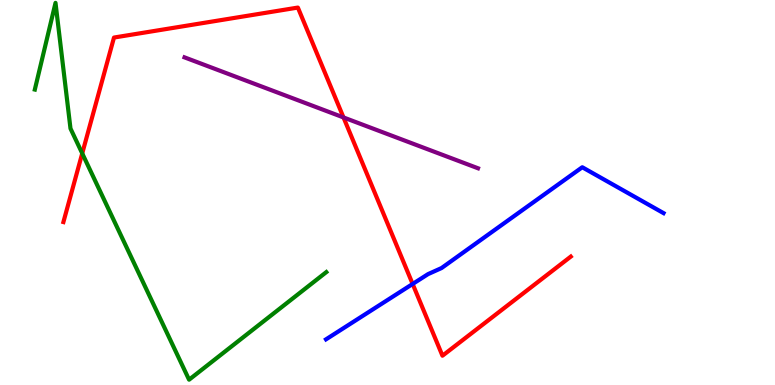[{'lines': ['blue', 'red'], 'intersections': [{'x': 5.32, 'y': 2.62}]}, {'lines': ['green', 'red'], 'intersections': [{'x': 1.06, 'y': 6.02}]}, {'lines': ['purple', 'red'], 'intersections': [{'x': 4.43, 'y': 6.95}]}, {'lines': ['blue', 'green'], 'intersections': []}, {'lines': ['blue', 'purple'], 'intersections': []}, {'lines': ['green', 'purple'], 'intersections': []}]